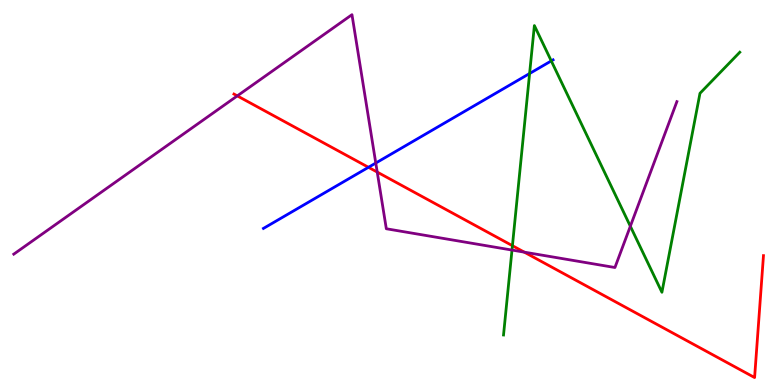[{'lines': ['blue', 'red'], 'intersections': [{'x': 4.75, 'y': 5.65}]}, {'lines': ['green', 'red'], 'intersections': [{'x': 6.61, 'y': 3.62}]}, {'lines': ['purple', 'red'], 'intersections': [{'x': 3.06, 'y': 7.51}, {'x': 4.87, 'y': 5.53}, {'x': 6.76, 'y': 3.45}]}, {'lines': ['blue', 'green'], 'intersections': [{'x': 6.83, 'y': 8.09}, {'x': 7.11, 'y': 8.42}]}, {'lines': ['blue', 'purple'], 'intersections': [{'x': 4.85, 'y': 5.77}]}, {'lines': ['green', 'purple'], 'intersections': [{'x': 6.61, 'y': 3.5}, {'x': 8.13, 'y': 4.12}]}]